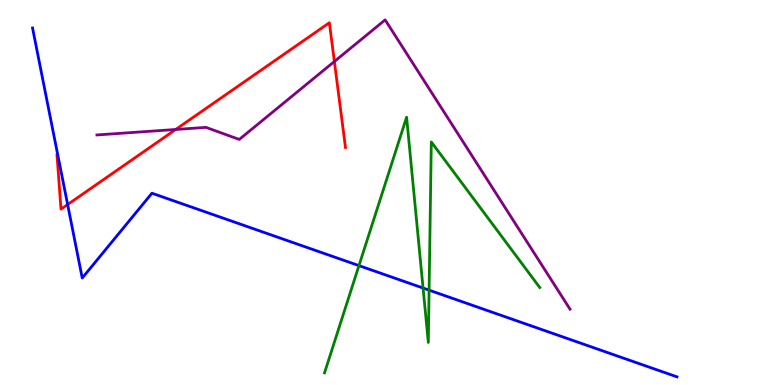[{'lines': ['blue', 'red'], 'intersections': [{'x': 0.873, 'y': 4.69}]}, {'lines': ['green', 'red'], 'intersections': []}, {'lines': ['purple', 'red'], 'intersections': [{'x': 2.27, 'y': 6.64}, {'x': 4.31, 'y': 8.4}]}, {'lines': ['blue', 'green'], 'intersections': [{'x': 4.63, 'y': 3.1}, {'x': 5.46, 'y': 2.52}, {'x': 5.54, 'y': 2.46}]}, {'lines': ['blue', 'purple'], 'intersections': []}, {'lines': ['green', 'purple'], 'intersections': []}]